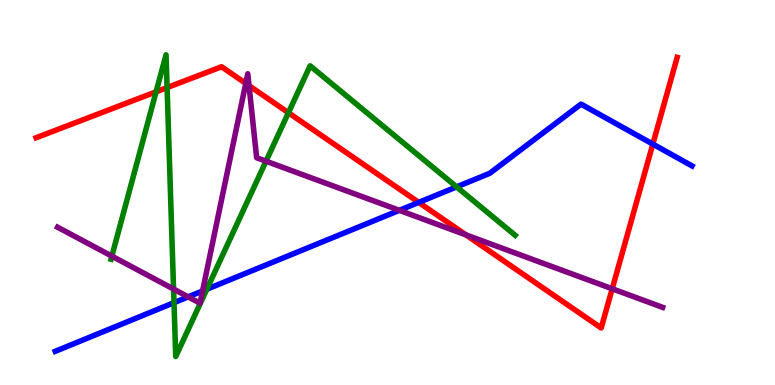[{'lines': ['blue', 'red'], 'intersections': [{'x': 5.4, 'y': 4.74}, {'x': 8.42, 'y': 6.26}]}, {'lines': ['green', 'red'], 'intersections': [{'x': 2.01, 'y': 7.62}, {'x': 2.16, 'y': 7.72}, {'x': 3.72, 'y': 7.07}]}, {'lines': ['purple', 'red'], 'intersections': [{'x': 3.17, 'y': 7.83}, {'x': 3.21, 'y': 7.78}, {'x': 6.01, 'y': 3.9}, {'x': 7.9, 'y': 2.5}]}, {'lines': ['blue', 'green'], 'intersections': [{'x': 2.25, 'y': 2.14}, {'x': 2.67, 'y': 2.49}, {'x': 5.89, 'y': 5.15}]}, {'lines': ['blue', 'purple'], 'intersections': [{'x': 2.43, 'y': 2.29}, {'x': 2.61, 'y': 2.44}, {'x': 5.15, 'y': 4.54}]}, {'lines': ['green', 'purple'], 'intersections': [{'x': 1.44, 'y': 3.35}, {'x': 2.24, 'y': 2.49}, {'x': 3.43, 'y': 5.81}]}]